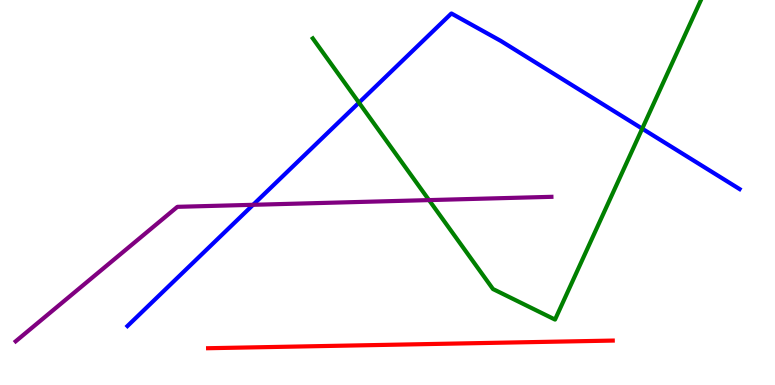[{'lines': ['blue', 'red'], 'intersections': []}, {'lines': ['green', 'red'], 'intersections': []}, {'lines': ['purple', 'red'], 'intersections': []}, {'lines': ['blue', 'green'], 'intersections': [{'x': 4.63, 'y': 7.33}, {'x': 8.29, 'y': 6.66}]}, {'lines': ['blue', 'purple'], 'intersections': [{'x': 3.27, 'y': 4.68}]}, {'lines': ['green', 'purple'], 'intersections': [{'x': 5.54, 'y': 4.8}]}]